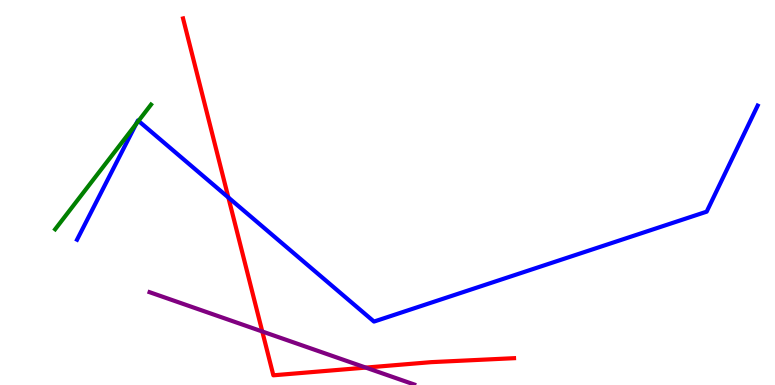[{'lines': ['blue', 'red'], 'intersections': [{'x': 2.95, 'y': 4.87}]}, {'lines': ['green', 'red'], 'intersections': []}, {'lines': ['purple', 'red'], 'intersections': [{'x': 3.38, 'y': 1.39}, {'x': 4.72, 'y': 0.452}]}, {'lines': ['blue', 'green'], 'intersections': [{'x': 1.76, 'y': 6.78}, {'x': 1.79, 'y': 6.86}]}, {'lines': ['blue', 'purple'], 'intersections': []}, {'lines': ['green', 'purple'], 'intersections': []}]